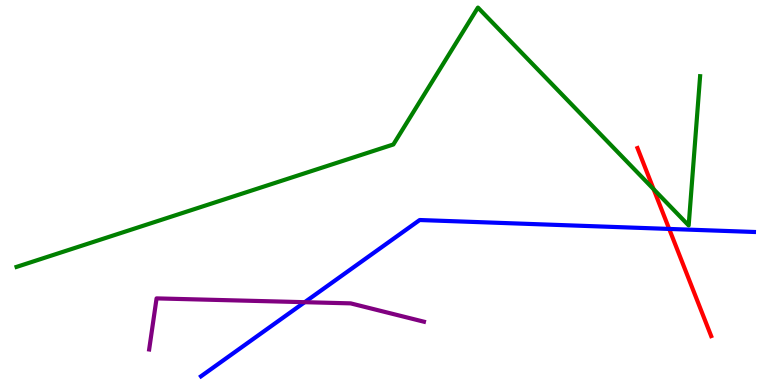[{'lines': ['blue', 'red'], 'intersections': [{'x': 8.63, 'y': 4.05}]}, {'lines': ['green', 'red'], 'intersections': [{'x': 8.43, 'y': 5.09}]}, {'lines': ['purple', 'red'], 'intersections': []}, {'lines': ['blue', 'green'], 'intersections': []}, {'lines': ['blue', 'purple'], 'intersections': [{'x': 3.93, 'y': 2.15}]}, {'lines': ['green', 'purple'], 'intersections': []}]